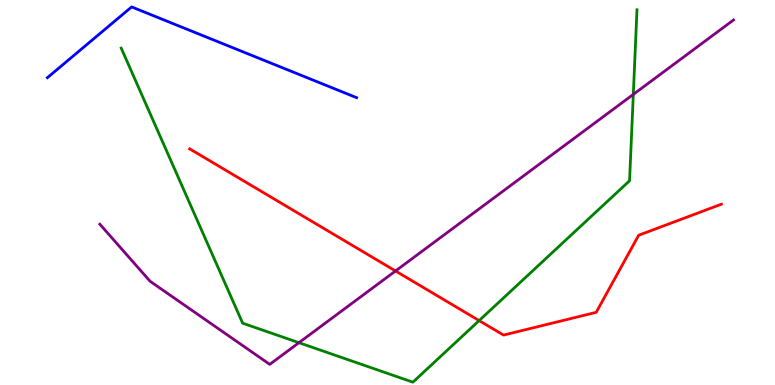[{'lines': ['blue', 'red'], 'intersections': []}, {'lines': ['green', 'red'], 'intersections': [{'x': 6.18, 'y': 1.67}]}, {'lines': ['purple', 'red'], 'intersections': [{'x': 5.1, 'y': 2.96}]}, {'lines': ['blue', 'green'], 'intersections': []}, {'lines': ['blue', 'purple'], 'intersections': []}, {'lines': ['green', 'purple'], 'intersections': [{'x': 3.86, 'y': 1.1}, {'x': 8.17, 'y': 7.55}]}]